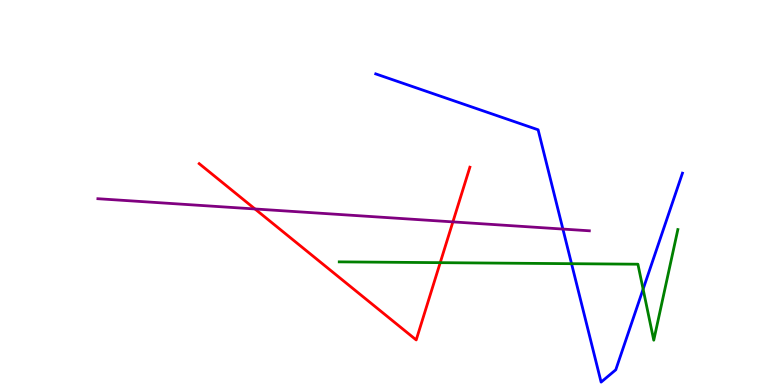[{'lines': ['blue', 'red'], 'intersections': []}, {'lines': ['green', 'red'], 'intersections': [{'x': 5.68, 'y': 3.18}]}, {'lines': ['purple', 'red'], 'intersections': [{'x': 3.29, 'y': 4.57}, {'x': 5.84, 'y': 4.24}]}, {'lines': ['blue', 'green'], 'intersections': [{'x': 7.37, 'y': 3.15}, {'x': 8.3, 'y': 2.49}]}, {'lines': ['blue', 'purple'], 'intersections': [{'x': 7.26, 'y': 4.05}]}, {'lines': ['green', 'purple'], 'intersections': []}]